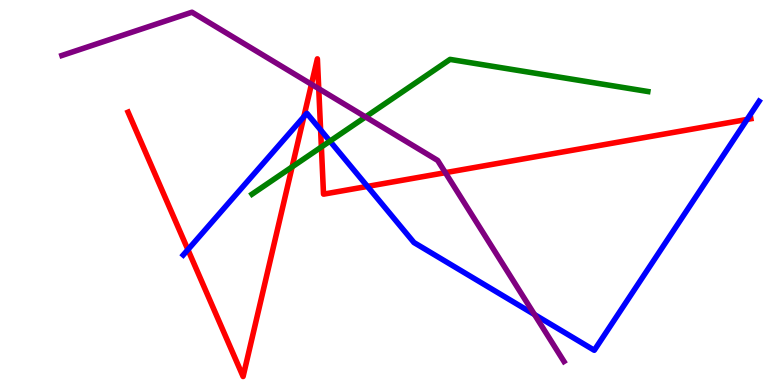[{'lines': ['blue', 'red'], 'intersections': [{'x': 2.42, 'y': 3.52}, {'x': 3.92, 'y': 6.97}, {'x': 4.14, 'y': 6.63}, {'x': 4.74, 'y': 5.16}, {'x': 9.64, 'y': 6.9}]}, {'lines': ['green', 'red'], 'intersections': [{'x': 3.77, 'y': 5.67}, {'x': 4.15, 'y': 6.18}]}, {'lines': ['purple', 'red'], 'intersections': [{'x': 4.02, 'y': 7.81}, {'x': 4.11, 'y': 7.7}, {'x': 5.75, 'y': 5.52}]}, {'lines': ['blue', 'green'], 'intersections': [{'x': 4.26, 'y': 6.33}]}, {'lines': ['blue', 'purple'], 'intersections': [{'x': 6.9, 'y': 1.83}]}, {'lines': ['green', 'purple'], 'intersections': [{'x': 4.72, 'y': 6.96}]}]